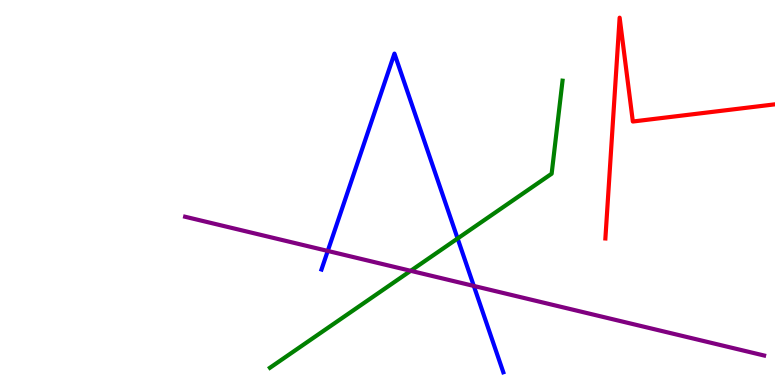[{'lines': ['blue', 'red'], 'intersections': []}, {'lines': ['green', 'red'], 'intersections': []}, {'lines': ['purple', 'red'], 'intersections': []}, {'lines': ['blue', 'green'], 'intersections': [{'x': 5.9, 'y': 3.81}]}, {'lines': ['blue', 'purple'], 'intersections': [{'x': 4.23, 'y': 3.48}, {'x': 6.11, 'y': 2.57}]}, {'lines': ['green', 'purple'], 'intersections': [{'x': 5.3, 'y': 2.97}]}]